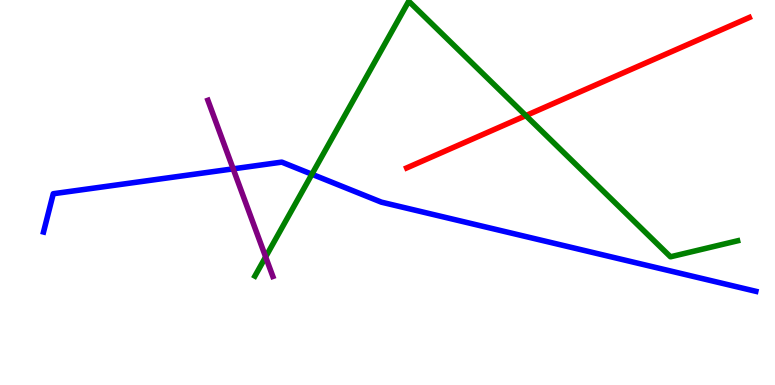[{'lines': ['blue', 'red'], 'intersections': []}, {'lines': ['green', 'red'], 'intersections': [{'x': 6.79, 'y': 7.0}]}, {'lines': ['purple', 'red'], 'intersections': []}, {'lines': ['blue', 'green'], 'intersections': [{'x': 4.02, 'y': 5.47}]}, {'lines': ['blue', 'purple'], 'intersections': [{'x': 3.01, 'y': 5.61}]}, {'lines': ['green', 'purple'], 'intersections': [{'x': 3.43, 'y': 3.33}]}]